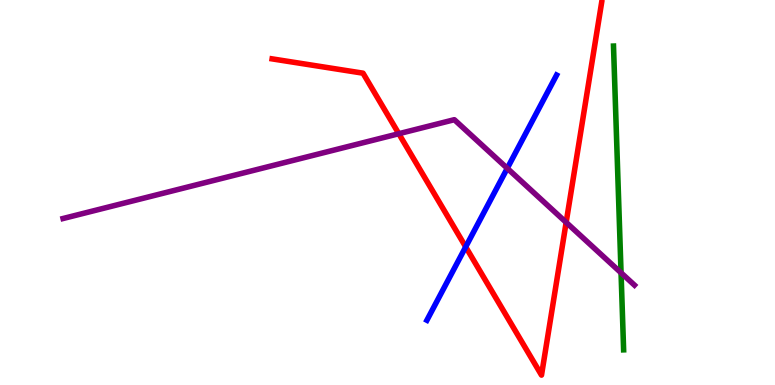[{'lines': ['blue', 'red'], 'intersections': [{'x': 6.01, 'y': 3.59}]}, {'lines': ['green', 'red'], 'intersections': []}, {'lines': ['purple', 'red'], 'intersections': [{'x': 5.15, 'y': 6.53}, {'x': 7.31, 'y': 4.22}]}, {'lines': ['blue', 'green'], 'intersections': []}, {'lines': ['blue', 'purple'], 'intersections': [{'x': 6.55, 'y': 5.63}]}, {'lines': ['green', 'purple'], 'intersections': [{'x': 8.01, 'y': 2.91}]}]